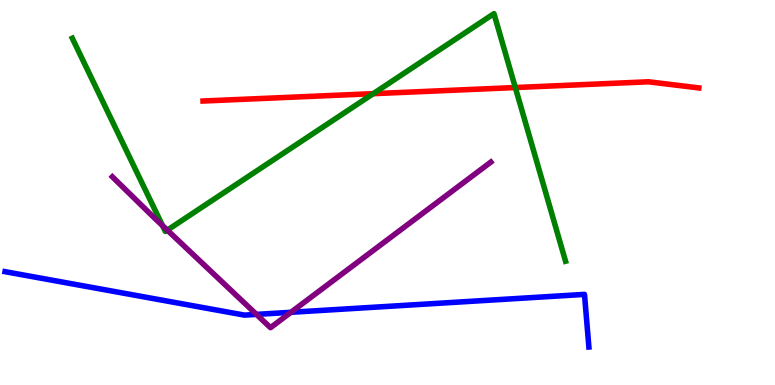[{'lines': ['blue', 'red'], 'intersections': []}, {'lines': ['green', 'red'], 'intersections': [{'x': 4.82, 'y': 7.57}, {'x': 6.65, 'y': 7.73}]}, {'lines': ['purple', 'red'], 'intersections': []}, {'lines': ['blue', 'green'], 'intersections': []}, {'lines': ['blue', 'purple'], 'intersections': [{'x': 3.31, 'y': 1.83}, {'x': 3.75, 'y': 1.89}]}, {'lines': ['green', 'purple'], 'intersections': [{'x': 2.1, 'y': 4.14}, {'x': 2.16, 'y': 4.02}]}]